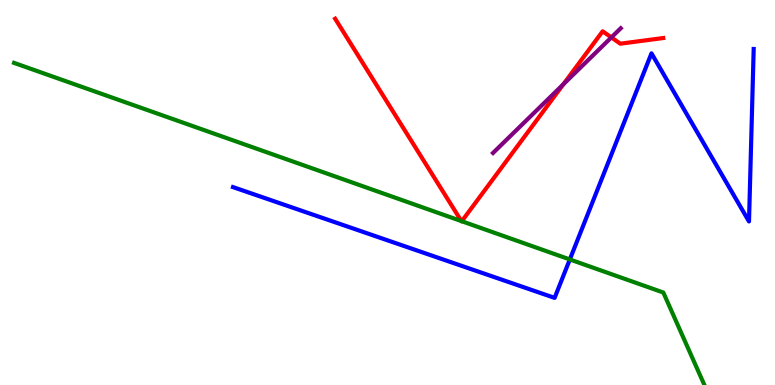[{'lines': ['blue', 'red'], 'intersections': []}, {'lines': ['green', 'red'], 'intersections': [{'x': 5.95, 'y': 4.26}, {'x': 5.96, 'y': 4.25}]}, {'lines': ['purple', 'red'], 'intersections': [{'x': 7.27, 'y': 7.81}, {'x': 7.89, 'y': 9.03}]}, {'lines': ['blue', 'green'], 'intersections': [{'x': 7.35, 'y': 3.26}]}, {'lines': ['blue', 'purple'], 'intersections': []}, {'lines': ['green', 'purple'], 'intersections': []}]